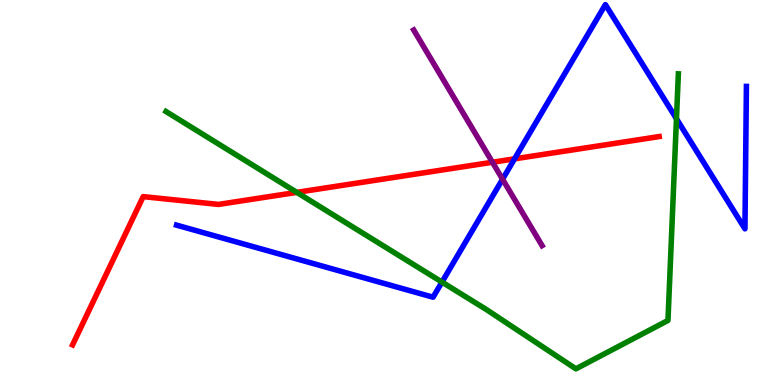[{'lines': ['blue', 'red'], 'intersections': [{'x': 6.64, 'y': 5.87}]}, {'lines': ['green', 'red'], 'intersections': [{'x': 3.83, 'y': 5.0}]}, {'lines': ['purple', 'red'], 'intersections': [{'x': 6.35, 'y': 5.79}]}, {'lines': ['blue', 'green'], 'intersections': [{'x': 5.7, 'y': 2.67}, {'x': 8.73, 'y': 6.91}]}, {'lines': ['blue', 'purple'], 'intersections': [{'x': 6.48, 'y': 5.34}]}, {'lines': ['green', 'purple'], 'intersections': []}]